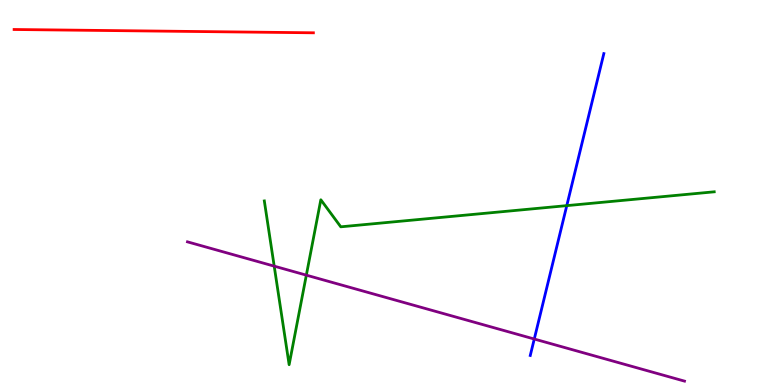[{'lines': ['blue', 'red'], 'intersections': []}, {'lines': ['green', 'red'], 'intersections': []}, {'lines': ['purple', 'red'], 'intersections': []}, {'lines': ['blue', 'green'], 'intersections': [{'x': 7.31, 'y': 4.66}]}, {'lines': ['blue', 'purple'], 'intersections': [{'x': 6.89, 'y': 1.19}]}, {'lines': ['green', 'purple'], 'intersections': [{'x': 3.54, 'y': 3.09}, {'x': 3.95, 'y': 2.85}]}]